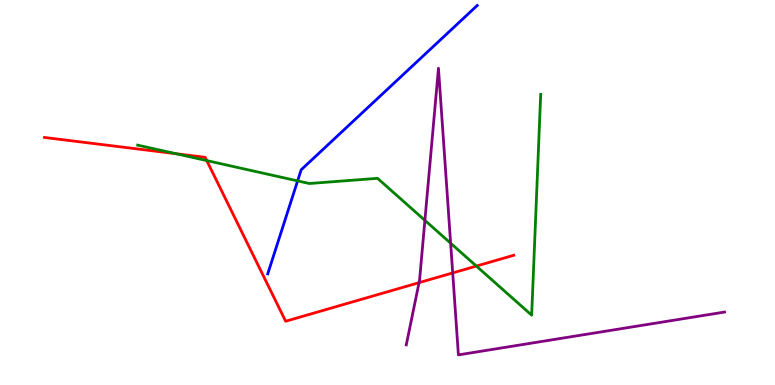[{'lines': ['blue', 'red'], 'intersections': []}, {'lines': ['green', 'red'], 'intersections': [{'x': 2.27, 'y': 6.01}, {'x': 2.67, 'y': 5.83}, {'x': 6.15, 'y': 3.09}]}, {'lines': ['purple', 'red'], 'intersections': [{'x': 5.41, 'y': 2.66}, {'x': 5.84, 'y': 2.91}]}, {'lines': ['blue', 'green'], 'intersections': [{'x': 3.84, 'y': 5.3}]}, {'lines': ['blue', 'purple'], 'intersections': []}, {'lines': ['green', 'purple'], 'intersections': [{'x': 5.48, 'y': 4.28}, {'x': 5.81, 'y': 3.68}]}]